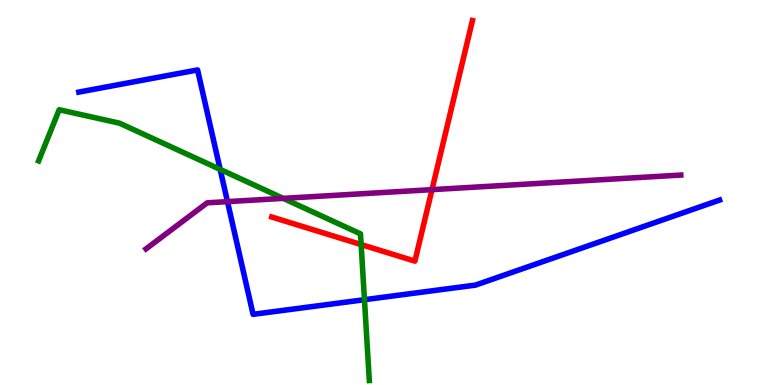[{'lines': ['blue', 'red'], 'intersections': []}, {'lines': ['green', 'red'], 'intersections': [{'x': 4.66, 'y': 3.65}]}, {'lines': ['purple', 'red'], 'intersections': [{'x': 5.57, 'y': 5.07}]}, {'lines': ['blue', 'green'], 'intersections': [{'x': 2.84, 'y': 5.6}, {'x': 4.7, 'y': 2.22}]}, {'lines': ['blue', 'purple'], 'intersections': [{'x': 2.94, 'y': 4.76}]}, {'lines': ['green', 'purple'], 'intersections': [{'x': 3.65, 'y': 4.85}]}]